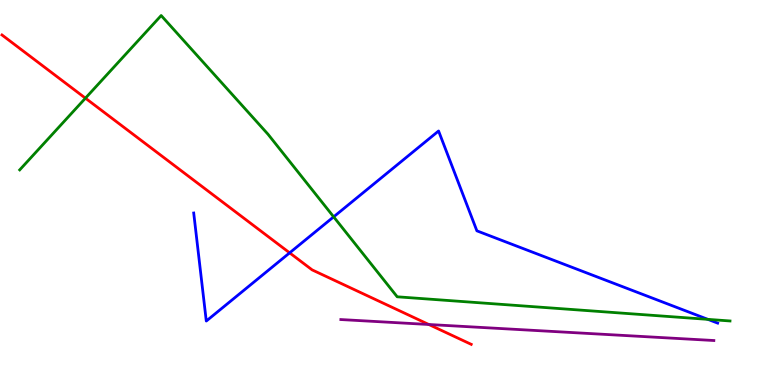[{'lines': ['blue', 'red'], 'intersections': [{'x': 3.74, 'y': 3.43}]}, {'lines': ['green', 'red'], 'intersections': [{'x': 1.1, 'y': 7.45}]}, {'lines': ['purple', 'red'], 'intersections': [{'x': 5.53, 'y': 1.57}]}, {'lines': ['blue', 'green'], 'intersections': [{'x': 4.31, 'y': 4.37}, {'x': 9.13, 'y': 1.7}]}, {'lines': ['blue', 'purple'], 'intersections': []}, {'lines': ['green', 'purple'], 'intersections': []}]